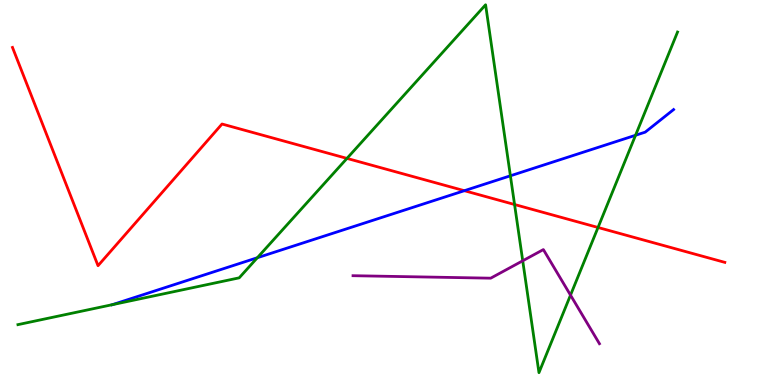[{'lines': ['blue', 'red'], 'intersections': [{'x': 5.99, 'y': 5.05}]}, {'lines': ['green', 'red'], 'intersections': [{'x': 4.48, 'y': 5.89}, {'x': 6.64, 'y': 4.69}, {'x': 7.72, 'y': 4.09}]}, {'lines': ['purple', 'red'], 'intersections': []}, {'lines': ['blue', 'green'], 'intersections': [{'x': 1.45, 'y': 2.09}, {'x': 3.32, 'y': 3.31}, {'x': 6.59, 'y': 5.43}, {'x': 8.2, 'y': 6.49}]}, {'lines': ['blue', 'purple'], 'intersections': []}, {'lines': ['green', 'purple'], 'intersections': [{'x': 6.74, 'y': 3.23}, {'x': 7.36, 'y': 2.33}]}]